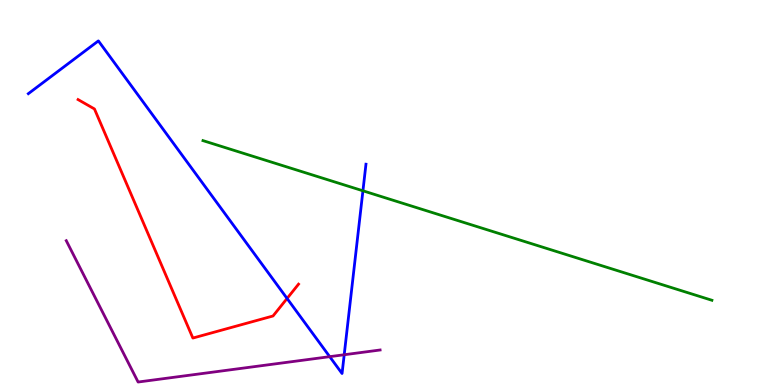[{'lines': ['blue', 'red'], 'intersections': [{'x': 3.7, 'y': 2.25}]}, {'lines': ['green', 'red'], 'intersections': []}, {'lines': ['purple', 'red'], 'intersections': []}, {'lines': ['blue', 'green'], 'intersections': [{'x': 4.68, 'y': 5.04}]}, {'lines': ['blue', 'purple'], 'intersections': [{'x': 4.25, 'y': 0.736}, {'x': 4.44, 'y': 0.786}]}, {'lines': ['green', 'purple'], 'intersections': []}]